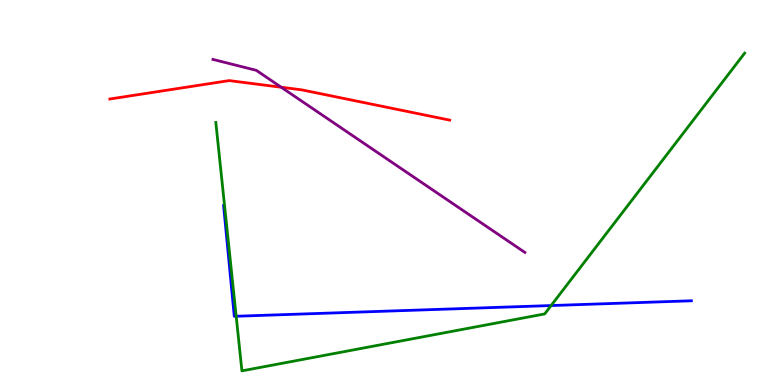[{'lines': ['blue', 'red'], 'intersections': []}, {'lines': ['green', 'red'], 'intersections': []}, {'lines': ['purple', 'red'], 'intersections': [{'x': 3.63, 'y': 7.73}]}, {'lines': ['blue', 'green'], 'intersections': [{'x': 3.05, 'y': 1.79}, {'x': 7.11, 'y': 2.06}]}, {'lines': ['blue', 'purple'], 'intersections': []}, {'lines': ['green', 'purple'], 'intersections': []}]